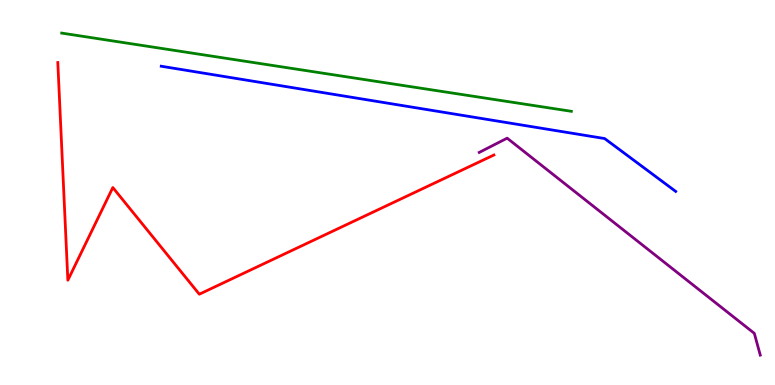[{'lines': ['blue', 'red'], 'intersections': []}, {'lines': ['green', 'red'], 'intersections': []}, {'lines': ['purple', 'red'], 'intersections': []}, {'lines': ['blue', 'green'], 'intersections': []}, {'lines': ['blue', 'purple'], 'intersections': []}, {'lines': ['green', 'purple'], 'intersections': []}]